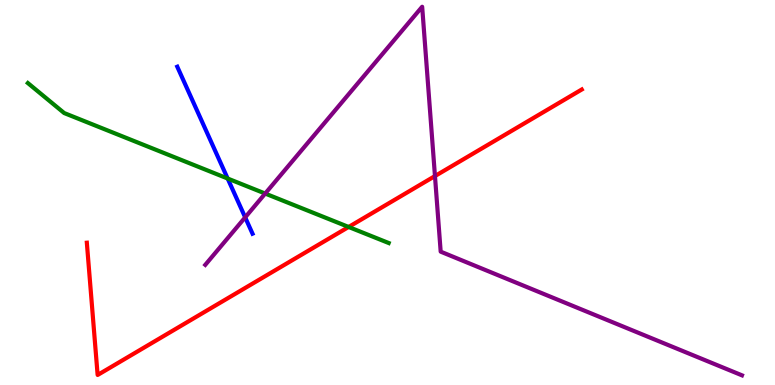[{'lines': ['blue', 'red'], 'intersections': []}, {'lines': ['green', 'red'], 'intersections': [{'x': 4.5, 'y': 4.1}]}, {'lines': ['purple', 'red'], 'intersections': [{'x': 5.61, 'y': 5.43}]}, {'lines': ['blue', 'green'], 'intersections': [{'x': 2.94, 'y': 5.36}]}, {'lines': ['blue', 'purple'], 'intersections': [{'x': 3.16, 'y': 4.35}]}, {'lines': ['green', 'purple'], 'intersections': [{'x': 3.42, 'y': 4.97}]}]